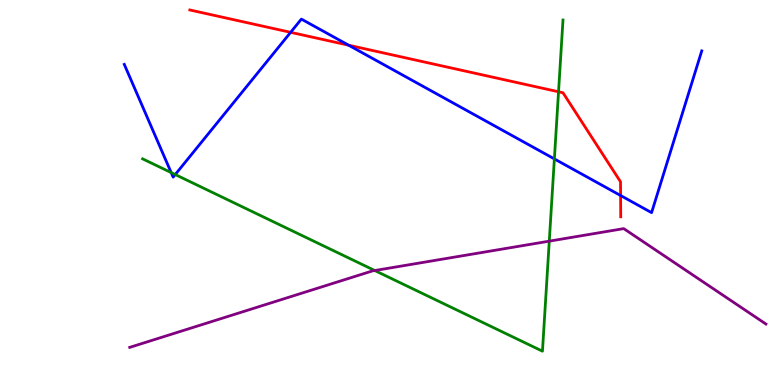[{'lines': ['blue', 'red'], 'intersections': [{'x': 3.75, 'y': 9.16}, {'x': 4.5, 'y': 8.83}, {'x': 8.01, 'y': 4.92}]}, {'lines': ['green', 'red'], 'intersections': [{'x': 7.21, 'y': 7.62}]}, {'lines': ['purple', 'red'], 'intersections': []}, {'lines': ['blue', 'green'], 'intersections': [{'x': 2.21, 'y': 5.52}, {'x': 2.26, 'y': 5.47}, {'x': 7.15, 'y': 5.87}]}, {'lines': ['blue', 'purple'], 'intersections': []}, {'lines': ['green', 'purple'], 'intersections': [{'x': 4.84, 'y': 2.97}, {'x': 7.09, 'y': 3.74}]}]